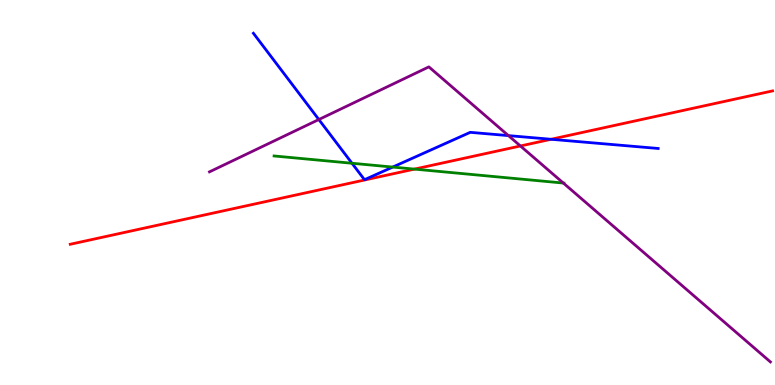[{'lines': ['blue', 'red'], 'intersections': [{'x': 7.11, 'y': 6.38}]}, {'lines': ['green', 'red'], 'intersections': [{'x': 5.35, 'y': 5.61}]}, {'lines': ['purple', 'red'], 'intersections': [{'x': 6.72, 'y': 6.21}]}, {'lines': ['blue', 'green'], 'intersections': [{'x': 4.54, 'y': 5.76}, {'x': 5.07, 'y': 5.66}]}, {'lines': ['blue', 'purple'], 'intersections': [{'x': 4.11, 'y': 6.9}, {'x': 6.56, 'y': 6.48}]}, {'lines': ['green', 'purple'], 'intersections': [{'x': 7.27, 'y': 5.25}]}]